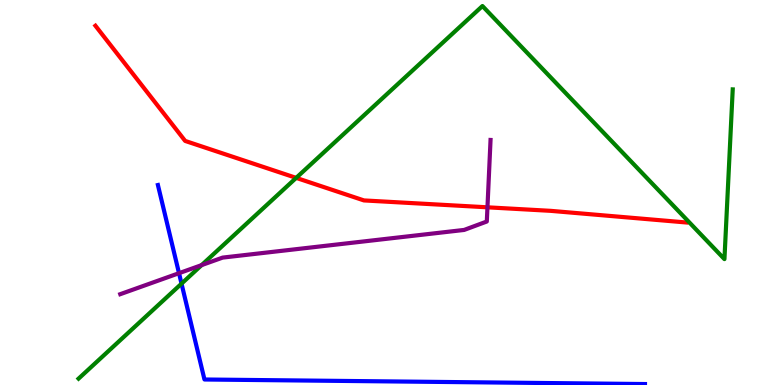[{'lines': ['blue', 'red'], 'intersections': []}, {'lines': ['green', 'red'], 'intersections': [{'x': 3.82, 'y': 5.38}]}, {'lines': ['purple', 'red'], 'intersections': [{'x': 6.29, 'y': 4.62}]}, {'lines': ['blue', 'green'], 'intersections': [{'x': 2.34, 'y': 2.63}]}, {'lines': ['blue', 'purple'], 'intersections': [{'x': 2.31, 'y': 2.9}]}, {'lines': ['green', 'purple'], 'intersections': [{'x': 2.6, 'y': 3.11}]}]